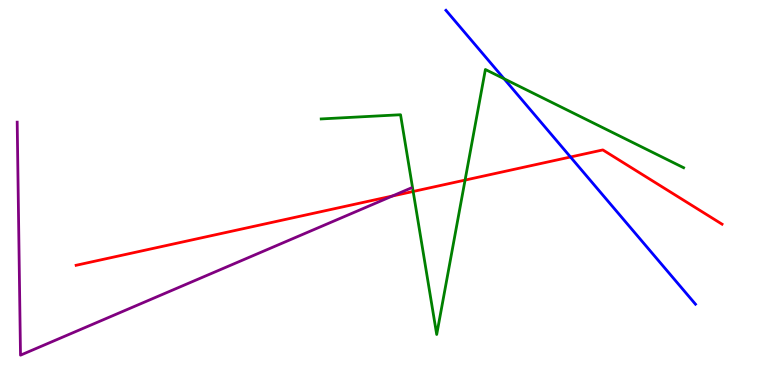[{'lines': ['blue', 'red'], 'intersections': [{'x': 7.36, 'y': 5.92}]}, {'lines': ['green', 'red'], 'intersections': [{'x': 5.33, 'y': 5.03}, {'x': 6.0, 'y': 5.32}]}, {'lines': ['purple', 'red'], 'intersections': [{'x': 5.06, 'y': 4.91}]}, {'lines': ['blue', 'green'], 'intersections': [{'x': 6.5, 'y': 7.95}]}, {'lines': ['blue', 'purple'], 'intersections': []}, {'lines': ['green', 'purple'], 'intersections': []}]